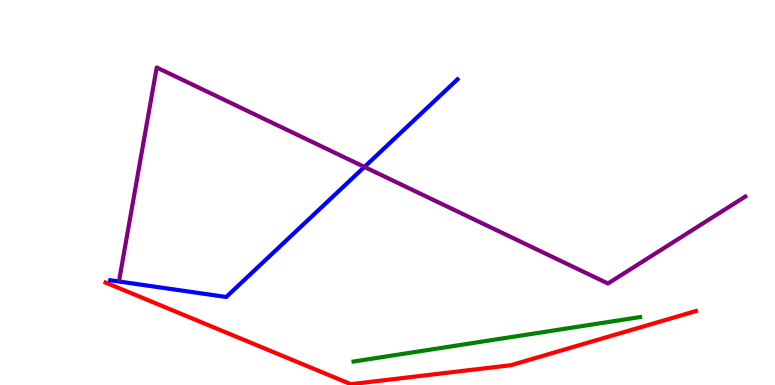[{'lines': ['blue', 'red'], 'intersections': []}, {'lines': ['green', 'red'], 'intersections': []}, {'lines': ['purple', 'red'], 'intersections': []}, {'lines': ['blue', 'green'], 'intersections': []}, {'lines': ['blue', 'purple'], 'intersections': [{'x': 4.7, 'y': 5.66}]}, {'lines': ['green', 'purple'], 'intersections': []}]